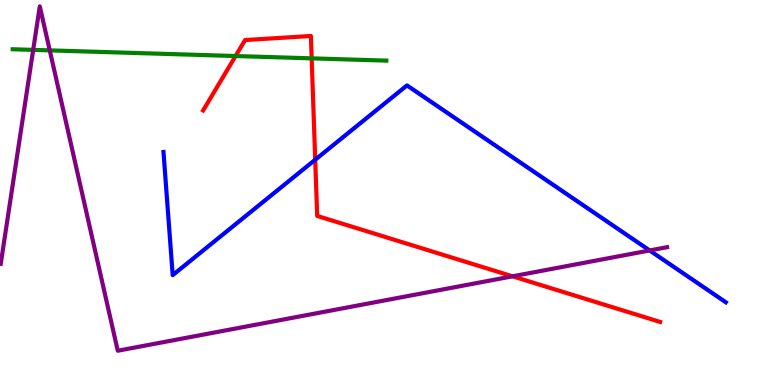[{'lines': ['blue', 'red'], 'intersections': [{'x': 4.07, 'y': 5.85}]}, {'lines': ['green', 'red'], 'intersections': [{'x': 3.04, 'y': 8.54}, {'x': 4.02, 'y': 8.48}]}, {'lines': ['purple', 'red'], 'intersections': [{'x': 6.61, 'y': 2.82}]}, {'lines': ['blue', 'green'], 'intersections': []}, {'lines': ['blue', 'purple'], 'intersections': [{'x': 8.38, 'y': 3.49}]}, {'lines': ['green', 'purple'], 'intersections': [{'x': 0.428, 'y': 8.7}, {'x': 0.642, 'y': 8.69}]}]